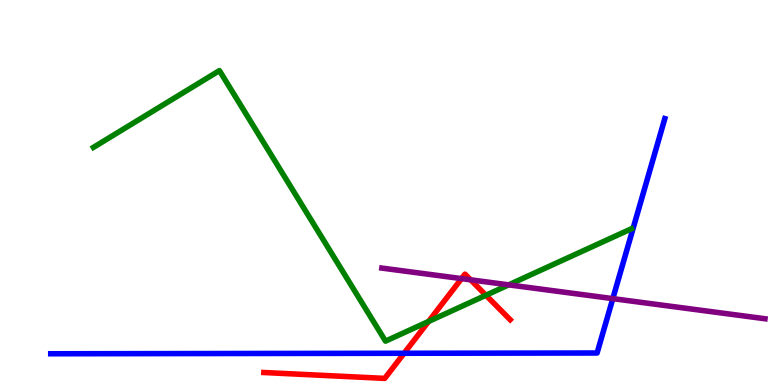[{'lines': ['blue', 'red'], 'intersections': [{'x': 5.21, 'y': 0.824}]}, {'lines': ['green', 'red'], 'intersections': [{'x': 5.53, 'y': 1.65}, {'x': 6.27, 'y': 2.33}]}, {'lines': ['purple', 'red'], 'intersections': [{'x': 5.96, 'y': 2.76}, {'x': 6.07, 'y': 2.73}]}, {'lines': ['blue', 'green'], 'intersections': []}, {'lines': ['blue', 'purple'], 'intersections': [{'x': 7.91, 'y': 2.24}]}, {'lines': ['green', 'purple'], 'intersections': [{'x': 6.56, 'y': 2.6}]}]